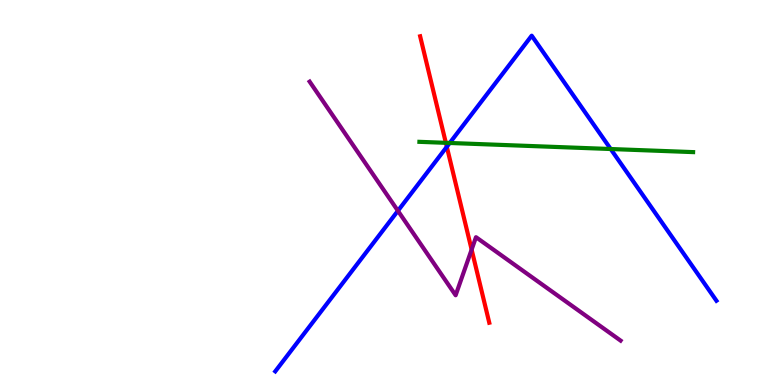[{'lines': ['blue', 'red'], 'intersections': [{'x': 5.77, 'y': 6.19}]}, {'lines': ['green', 'red'], 'intersections': [{'x': 5.75, 'y': 6.29}]}, {'lines': ['purple', 'red'], 'intersections': [{'x': 6.09, 'y': 3.52}]}, {'lines': ['blue', 'green'], 'intersections': [{'x': 5.8, 'y': 6.29}, {'x': 7.88, 'y': 6.13}]}, {'lines': ['blue', 'purple'], 'intersections': [{'x': 5.13, 'y': 4.52}]}, {'lines': ['green', 'purple'], 'intersections': []}]